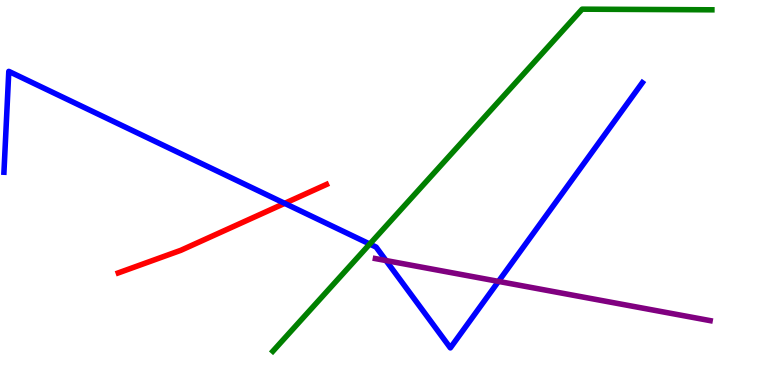[{'lines': ['blue', 'red'], 'intersections': [{'x': 3.67, 'y': 4.72}]}, {'lines': ['green', 'red'], 'intersections': []}, {'lines': ['purple', 'red'], 'intersections': []}, {'lines': ['blue', 'green'], 'intersections': [{'x': 4.77, 'y': 3.66}]}, {'lines': ['blue', 'purple'], 'intersections': [{'x': 4.98, 'y': 3.23}, {'x': 6.43, 'y': 2.69}]}, {'lines': ['green', 'purple'], 'intersections': []}]